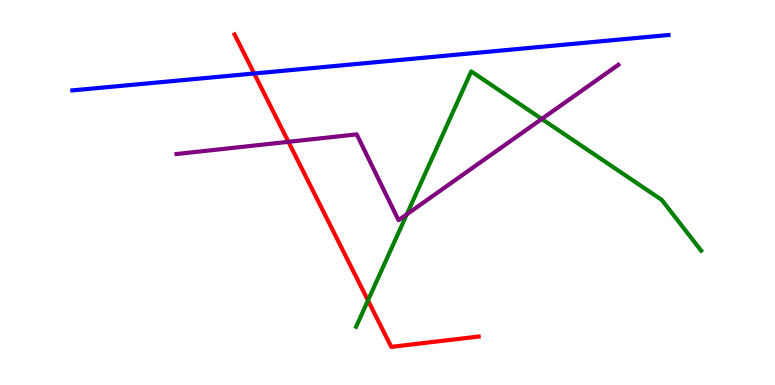[{'lines': ['blue', 'red'], 'intersections': [{'x': 3.28, 'y': 8.09}]}, {'lines': ['green', 'red'], 'intersections': [{'x': 4.75, 'y': 2.2}]}, {'lines': ['purple', 'red'], 'intersections': [{'x': 3.72, 'y': 6.32}]}, {'lines': ['blue', 'green'], 'intersections': []}, {'lines': ['blue', 'purple'], 'intersections': []}, {'lines': ['green', 'purple'], 'intersections': [{'x': 5.25, 'y': 4.43}, {'x': 6.99, 'y': 6.91}]}]